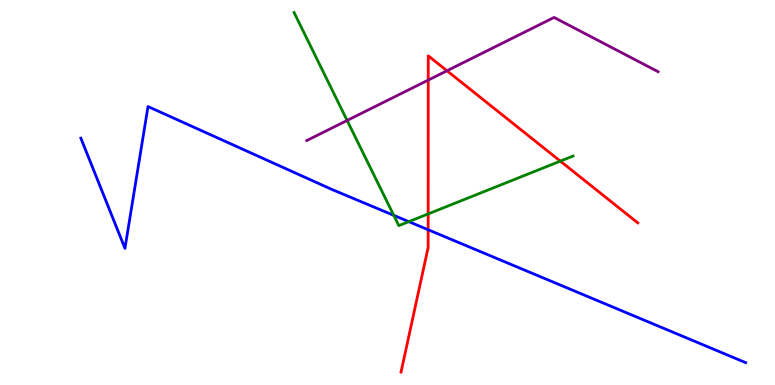[{'lines': ['blue', 'red'], 'intersections': [{'x': 5.52, 'y': 4.03}]}, {'lines': ['green', 'red'], 'intersections': [{'x': 5.52, 'y': 4.44}, {'x': 7.23, 'y': 5.81}]}, {'lines': ['purple', 'red'], 'intersections': [{'x': 5.53, 'y': 7.92}, {'x': 5.77, 'y': 8.16}]}, {'lines': ['blue', 'green'], 'intersections': [{'x': 5.08, 'y': 4.41}, {'x': 5.28, 'y': 4.24}]}, {'lines': ['blue', 'purple'], 'intersections': []}, {'lines': ['green', 'purple'], 'intersections': [{'x': 4.48, 'y': 6.87}]}]